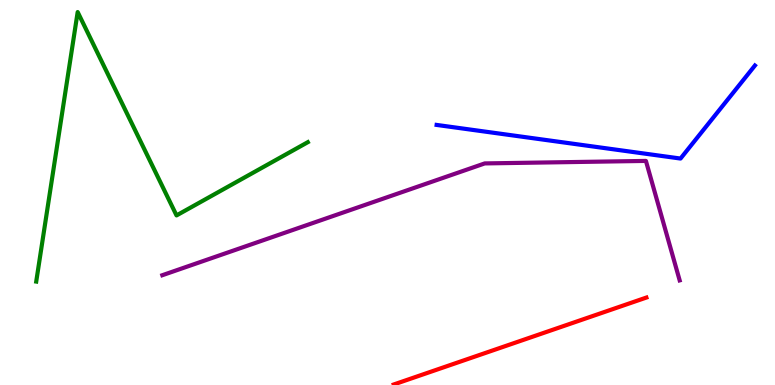[{'lines': ['blue', 'red'], 'intersections': []}, {'lines': ['green', 'red'], 'intersections': []}, {'lines': ['purple', 'red'], 'intersections': []}, {'lines': ['blue', 'green'], 'intersections': []}, {'lines': ['blue', 'purple'], 'intersections': []}, {'lines': ['green', 'purple'], 'intersections': []}]